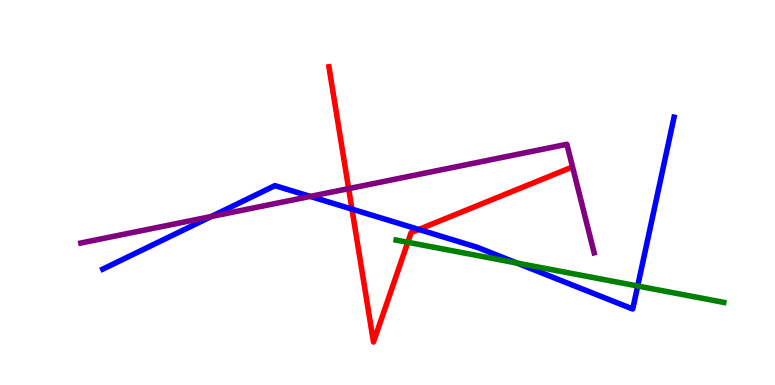[{'lines': ['blue', 'red'], 'intersections': [{'x': 4.54, 'y': 4.57}, {'x': 5.4, 'y': 4.04}]}, {'lines': ['green', 'red'], 'intersections': [{'x': 5.26, 'y': 3.71}]}, {'lines': ['purple', 'red'], 'intersections': [{'x': 4.5, 'y': 5.1}]}, {'lines': ['blue', 'green'], 'intersections': [{'x': 6.67, 'y': 3.17}, {'x': 8.23, 'y': 2.57}]}, {'lines': ['blue', 'purple'], 'intersections': [{'x': 2.73, 'y': 4.38}, {'x': 4.0, 'y': 4.9}]}, {'lines': ['green', 'purple'], 'intersections': []}]